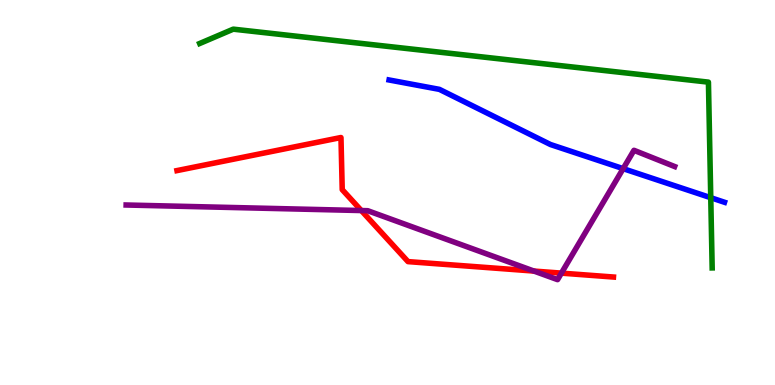[{'lines': ['blue', 'red'], 'intersections': []}, {'lines': ['green', 'red'], 'intersections': []}, {'lines': ['purple', 'red'], 'intersections': [{'x': 4.66, 'y': 4.53}, {'x': 6.89, 'y': 2.96}, {'x': 7.24, 'y': 2.91}]}, {'lines': ['blue', 'green'], 'intersections': [{'x': 9.17, 'y': 4.86}]}, {'lines': ['blue', 'purple'], 'intersections': [{'x': 8.04, 'y': 5.62}]}, {'lines': ['green', 'purple'], 'intersections': []}]